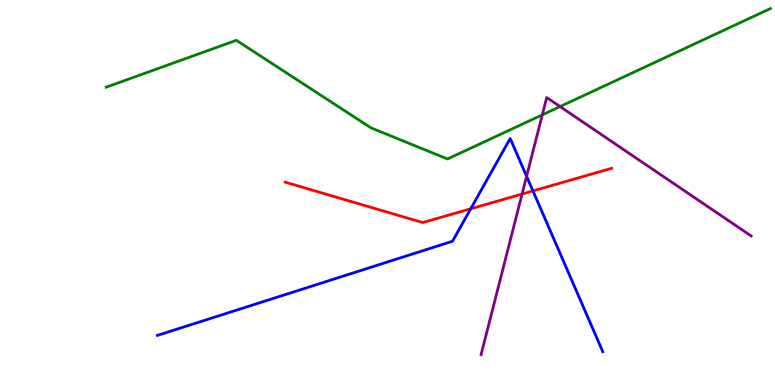[{'lines': ['blue', 'red'], 'intersections': [{'x': 6.07, 'y': 4.58}, {'x': 6.88, 'y': 5.04}]}, {'lines': ['green', 'red'], 'intersections': []}, {'lines': ['purple', 'red'], 'intersections': [{'x': 6.74, 'y': 4.96}]}, {'lines': ['blue', 'green'], 'intersections': []}, {'lines': ['blue', 'purple'], 'intersections': [{'x': 6.79, 'y': 5.42}]}, {'lines': ['green', 'purple'], 'intersections': [{'x': 7.0, 'y': 7.02}, {'x': 7.23, 'y': 7.23}]}]